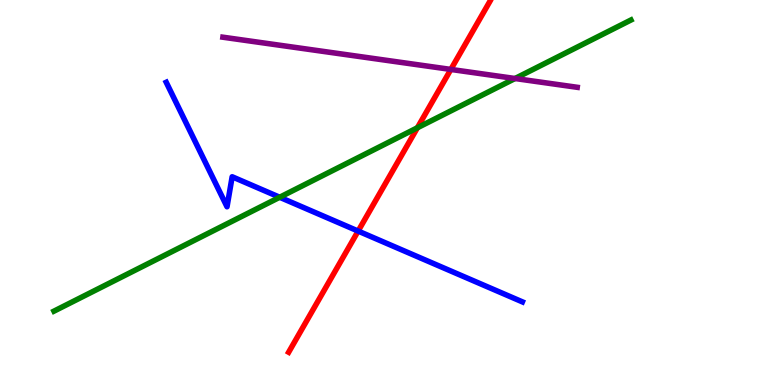[{'lines': ['blue', 'red'], 'intersections': [{'x': 4.62, 'y': 4.0}]}, {'lines': ['green', 'red'], 'intersections': [{'x': 5.39, 'y': 6.68}]}, {'lines': ['purple', 'red'], 'intersections': [{'x': 5.82, 'y': 8.2}]}, {'lines': ['blue', 'green'], 'intersections': [{'x': 3.61, 'y': 4.88}]}, {'lines': ['blue', 'purple'], 'intersections': []}, {'lines': ['green', 'purple'], 'intersections': [{'x': 6.65, 'y': 7.96}]}]